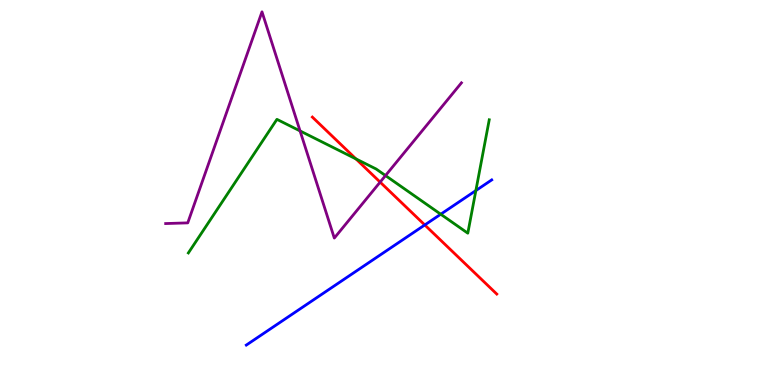[{'lines': ['blue', 'red'], 'intersections': [{'x': 5.48, 'y': 4.16}]}, {'lines': ['green', 'red'], 'intersections': [{'x': 4.59, 'y': 5.87}]}, {'lines': ['purple', 'red'], 'intersections': [{'x': 4.9, 'y': 5.27}]}, {'lines': ['blue', 'green'], 'intersections': [{'x': 5.69, 'y': 4.44}, {'x': 6.14, 'y': 5.05}]}, {'lines': ['blue', 'purple'], 'intersections': []}, {'lines': ['green', 'purple'], 'intersections': [{'x': 3.87, 'y': 6.6}, {'x': 4.97, 'y': 5.44}]}]